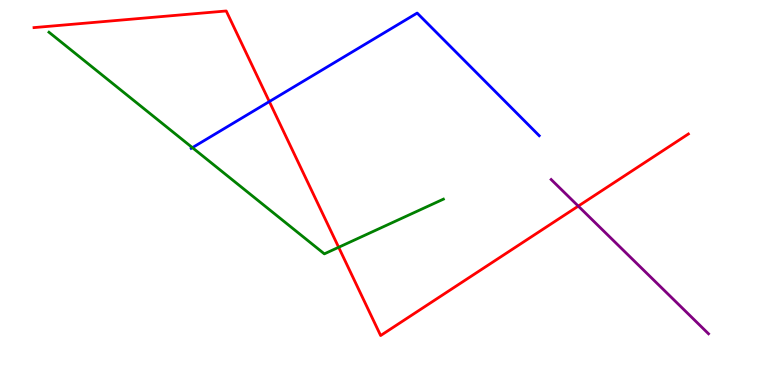[{'lines': ['blue', 'red'], 'intersections': [{'x': 3.48, 'y': 7.36}]}, {'lines': ['green', 'red'], 'intersections': [{'x': 4.37, 'y': 3.58}]}, {'lines': ['purple', 'red'], 'intersections': [{'x': 7.46, 'y': 4.65}]}, {'lines': ['blue', 'green'], 'intersections': [{'x': 2.48, 'y': 6.17}]}, {'lines': ['blue', 'purple'], 'intersections': []}, {'lines': ['green', 'purple'], 'intersections': []}]